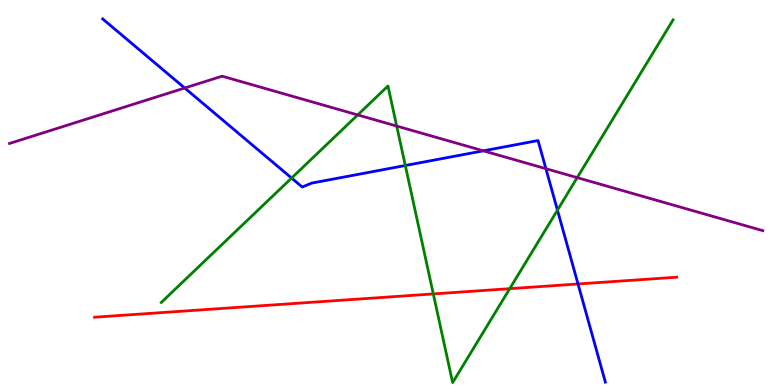[{'lines': ['blue', 'red'], 'intersections': [{'x': 7.46, 'y': 2.62}]}, {'lines': ['green', 'red'], 'intersections': [{'x': 5.59, 'y': 2.37}, {'x': 6.58, 'y': 2.5}]}, {'lines': ['purple', 'red'], 'intersections': []}, {'lines': ['blue', 'green'], 'intersections': [{'x': 3.76, 'y': 5.38}, {'x': 5.23, 'y': 5.7}, {'x': 7.19, 'y': 4.54}]}, {'lines': ['blue', 'purple'], 'intersections': [{'x': 2.38, 'y': 7.71}, {'x': 6.24, 'y': 6.08}, {'x': 7.04, 'y': 5.62}]}, {'lines': ['green', 'purple'], 'intersections': [{'x': 4.62, 'y': 7.02}, {'x': 5.12, 'y': 6.73}, {'x': 7.45, 'y': 5.39}]}]